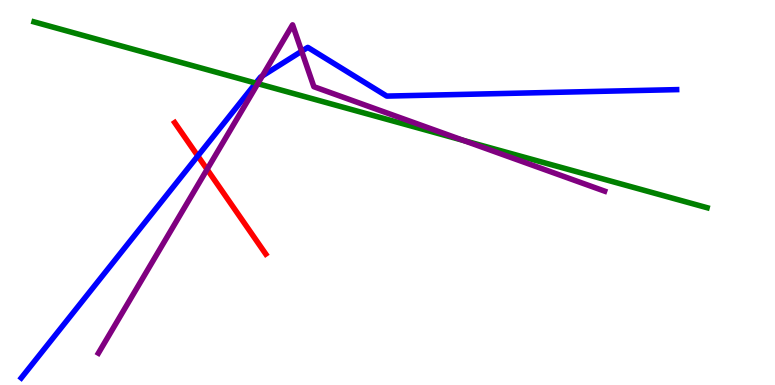[{'lines': ['blue', 'red'], 'intersections': [{'x': 2.55, 'y': 5.95}]}, {'lines': ['green', 'red'], 'intersections': []}, {'lines': ['purple', 'red'], 'intersections': [{'x': 2.67, 'y': 5.6}]}, {'lines': ['blue', 'green'], 'intersections': [{'x': 3.3, 'y': 7.84}]}, {'lines': ['blue', 'purple'], 'intersections': [{'x': 3.38, 'y': 8.03}, {'x': 3.89, 'y': 8.67}]}, {'lines': ['green', 'purple'], 'intersections': [{'x': 3.33, 'y': 7.83}, {'x': 5.98, 'y': 6.35}]}]